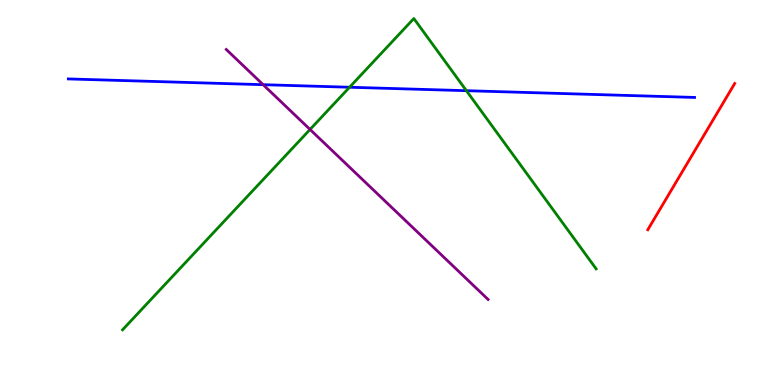[{'lines': ['blue', 'red'], 'intersections': []}, {'lines': ['green', 'red'], 'intersections': []}, {'lines': ['purple', 'red'], 'intersections': []}, {'lines': ['blue', 'green'], 'intersections': [{'x': 4.51, 'y': 7.73}, {'x': 6.02, 'y': 7.64}]}, {'lines': ['blue', 'purple'], 'intersections': [{'x': 3.4, 'y': 7.8}]}, {'lines': ['green', 'purple'], 'intersections': [{'x': 4.0, 'y': 6.64}]}]